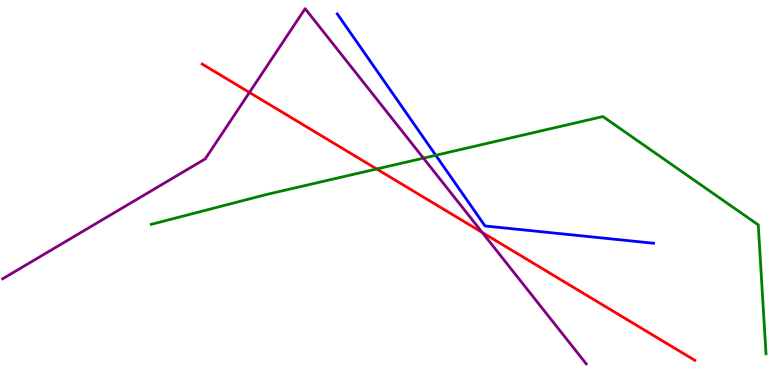[{'lines': ['blue', 'red'], 'intersections': []}, {'lines': ['green', 'red'], 'intersections': [{'x': 4.86, 'y': 5.61}]}, {'lines': ['purple', 'red'], 'intersections': [{'x': 3.22, 'y': 7.6}, {'x': 6.22, 'y': 3.96}]}, {'lines': ['blue', 'green'], 'intersections': [{'x': 5.62, 'y': 5.97}]}, {'lines': ['blue', 'purple'], 'intersections': []}, {'lines': ['green', 'purple'], 'intersections': [{'x': 5.46, 'y': 5.89}]}]